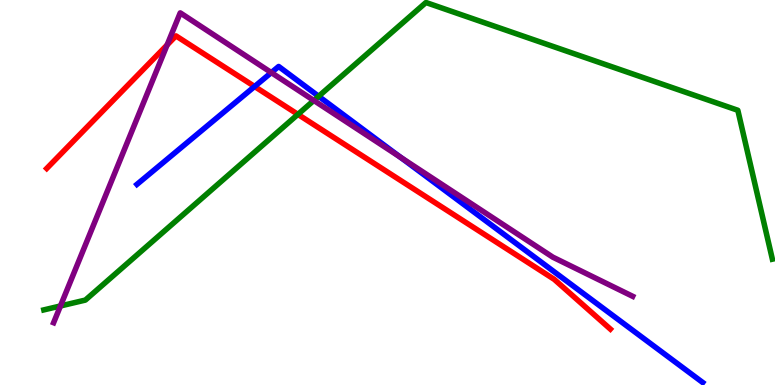[{'lines': ['blue', 'red'], 'intersections': [{'x': 3.29, 'y': 7.75}]}, {'lines': ['green', 'red'], 'intersections': [{'x': 3.84, 'y': 7.03}]}, {'lines': ['purple', 'red'], 'intersections': [{'x': 2.16, 'y': 8.83}]}, {'lines': ['blue', 'green'], 'intersections': [{'x': 4.11, 'y': 7.5}]}, {'lines': ['blue', 'purple'], 'intersections': [{'x': 3.5, 'y': 8.11}, {'x': 5.17, 'y': 5.91}]}, {'lines': ['green', 'purple'], 'intersections': [{'x': 0.78, 'y': 2.05}, {'x': 4.05, 'y': 7.39}]}]